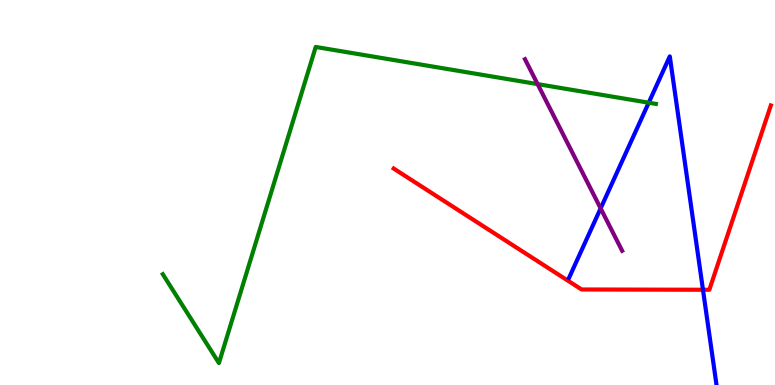[{'lines': ['blue', 'red'], 'intersections': [{'x': 9.07, 'y': 2.47}]}, {'lines': ['green', 'red'], 'intersections': []}, {'lines': ['purple', 'red'], 'intersections': []}, {'lines': ['blue', 'green'], 'intersections': [{'x': 8.37, 'y': 7.33}]}, {'lines': ['blue', 'purple'], 'intersections': [{'x': 7.75, 'y': 4.59}]}, {'lines': ['green', 'purple'], 'intersections': [{'x': 6.94, 'y': 7.82}]}]